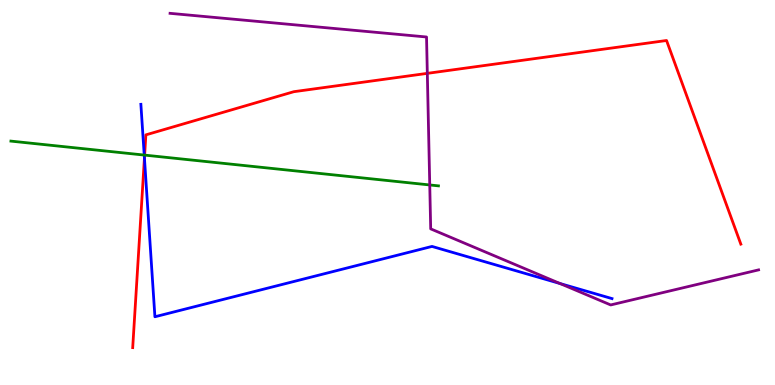[{'lines': ['blue', 'red'], 'intersections': [{'x': 1.86, 'y': 5.89}]}, {'lines': ['green', 'red'], 'intersections': [{'x': 1.87, 'y': 5.97}]}, {'lines': ['purple', 'red'], 'intersections': [{'x': 5.51, 'y': 8.09}]}, {'lines': ['blue', 'green'], 'intersections': [{'x': 1.86, 'y': 5.97}]}, {'lines': ['blue', 'purple'], 'intersections': [{'x': 7.23, 'y': 2.64}]}, {'lines': ['green', 'purple'], 'intersections': [{'x': 5.55, 'y': 5.2}]}]